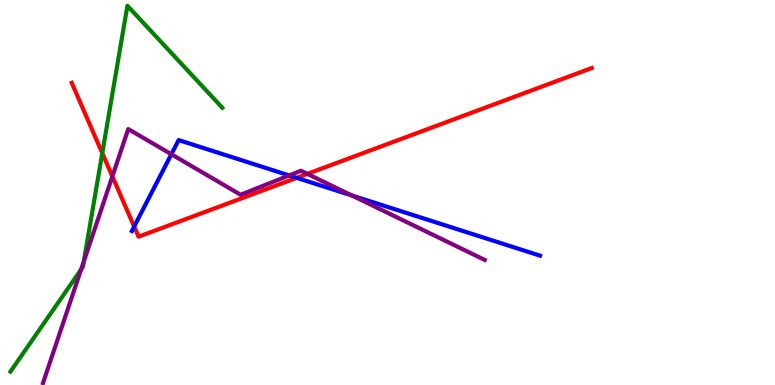[{'lines': ['blue', 'red'], 'intersections': [{'x': 1.73, 'y': 4.12}, {'x': 3.83, 'y': 5.38}]}, {'lines': ['green', 'red'], 'intersections': [{'x': 1.32, 'y': 6.02}]}, {'lines': ['purple', 'red'], 'intersections': [{'x': 1.45, 'y': 5.42}, {'x': 3.97, 'y': 5.48}]}, {'lines': ['blue', 'green'], 'intersections': []}, {'lines': ['blue', 'purple'], 'intersections': [{'x': 2.21, 'y': 5.99}, {'x': 3.73, 'y': 5.44}, {'x': 4.54, 'y': 4.92}]}, {'lines': ['green', 'purple'], 'intersections': [{'x': 1.05, 'y': 3.0}, {'x': 1.08, 'y': 3.21}]}]